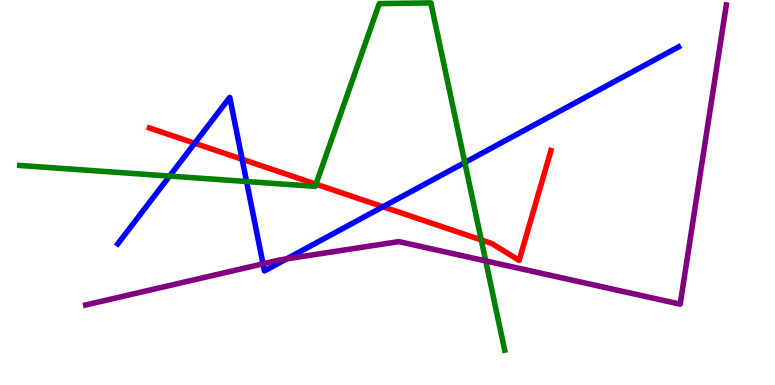[{'lines': ['blue', 'red'], 'intersections': [{'x': 2.51, 'y': 6.28}, {'x': 3.12, 'y': 5.86}, {'x': 4.94, 'y': 4.63}]}, {'lines': ['green', 'red'], 'intersections': [{'x': 4.08, 'y': 5.22}, {'x': 6.21, 'y': 3.77}]}, {'lines': ['purple', 'red'], 'intersections': []}, {'lines': ['blue', 'green'], 'intersections': [{'x': 2.19, 'y': 5.43}, {'x': 3.18, 'y': 5.29}, {'x': 6.0, 'y': 5.78}]}, {'lines': ['blue', 'purple'], 'intersections': [{'x': 3.39, 'y': 3.15}, {'x': 3.7, 'y': 3.28}]}, {'lines': ['green', 'purple'], 'intersections': [{'x': 6.27, 'y': 3.22}]}]